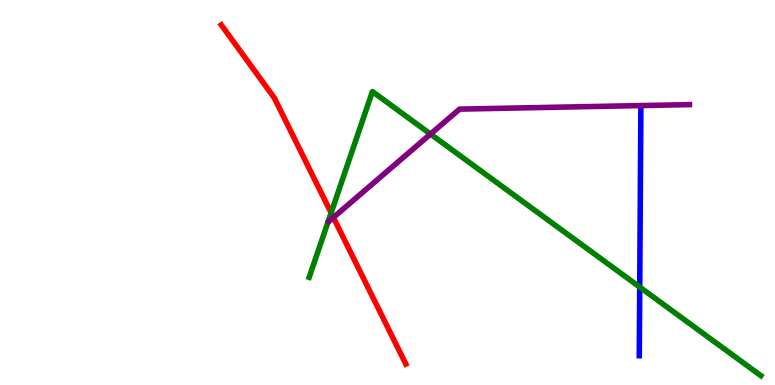[{'lines': ['blue', 'red'], 'intersections': []}, {'lines': ['green', 'red'], 'intersections': [{'x': 4.27, 'y': 4.47}]}, {'lines': ['purple', 'red'], 'intersections': [{'x': 4.3, 'y': 4.35}]}, {'lines': ['blue', 'green'], 'intersections': [{'x': 8.25, 'y': 2.54}]}, {'lines': ['blue', 'purple'], 'intersections': []}, {'lines': ['green', 'purple'], 'intersections': [{'x': 5.56, 'y': 6.52}]}]